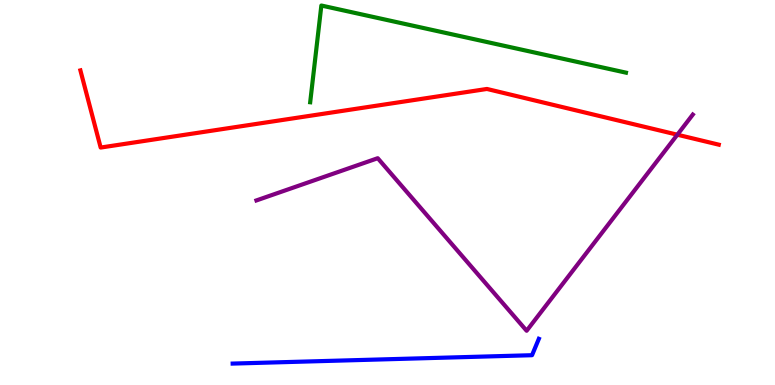[{'lines': ['blue', 'red'], 'intersections': []}, {'lines': ['green', 'red'], 'intersections': []}, {'lines': ['purple', 'red'], 'intersections': [{'x': 8.74, 'y': 6.5}]}, {'lines': ['blue', 'green'], 'intersections': []}, {'lines': ['blue', 'purple'], 'intersections': []}, {'lines': ['green', 'purple'], 'intersections': []}]